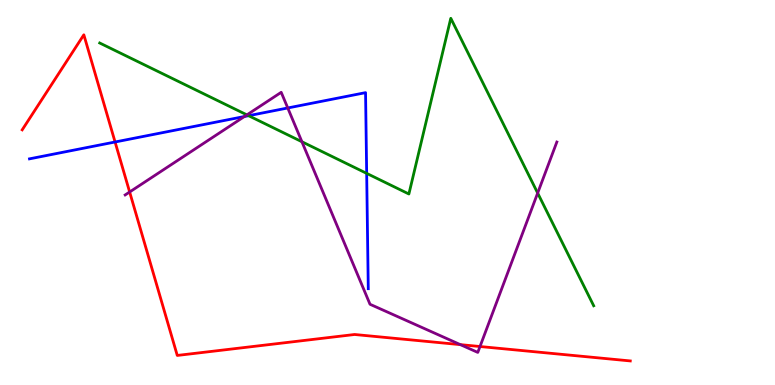[{'lines': ['blue', 'red'], 'intersections': [{'x': 1.48, 'y': 6.31}]}, {'lines': ['green', 'red'], 'intersections': []}, {'lines': ['purple', 'red'], 'intersections': [{'x': 1.67, 'y': 5.01}, {'x': 5.94, 'y': 1.05}, {'x': 6.19, 'y': 1.0}]}, {'lines': ['blue', 'green'], 'intersections': [{'x': 3.21, 'y': 6.99}, {'x': 4.73, 'y': 5.5}]}, {'lines': ['blue', 'purple'], 'intersections': [{'x': 3.15, 'y': 6.97}, {'x': 3.71, 'y': 7.2}]}, {'lines': ['green', 'purple'], 'intersections': [{'x': 3.19, 'y': 7.02}, {'x': 3.9, 'y': 6.32}, {'x': 6.94, 'y': 4.99}]}]